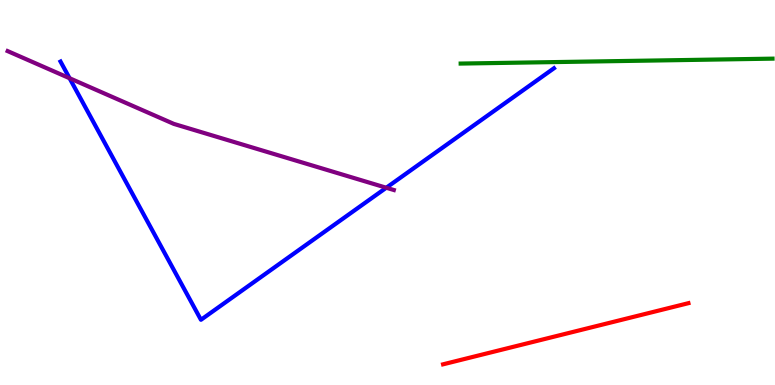[{'lines': ['blue', 'red'], 'intersections': []}, {'lines': ['green', 'red'], 'intersections': []}, {'lines': ['purple', 'red'], 'intersections': []}, {'lines': ['blue', 'green'], 'intersections': []}, {'lines': ['blue', 'purple'], 'intersections': [{'x': 0.898, 'y': 7.97}, {'x': 4.98, 'y': 5.12}]}, {'lines': ['green', 'purple'], 'intersections': []}]